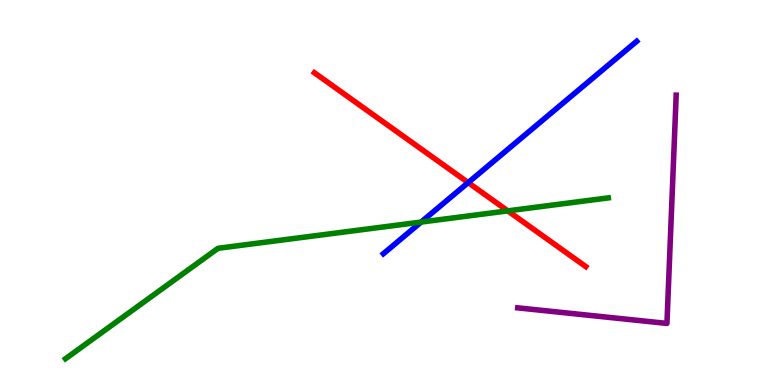[{'lines': ['blue', 'red'], 'intersections': [{'x': 6.04, 'y': 5.26}]}, {'lines': ['green', 'red'], 'intersections': [{'x': 6.55, 'y': 4.52}]}, {'lines': ['purple', 'red'], 'intersections': []}, {'lines': ['blue', 'green'], 'intersections': [{'x': 5.43, 'y': 4.23}]}, {'lines': ['blue', 'purple'], 'intersections': []}, {'lines': ['green', 'purple'], 'intersections': []}]